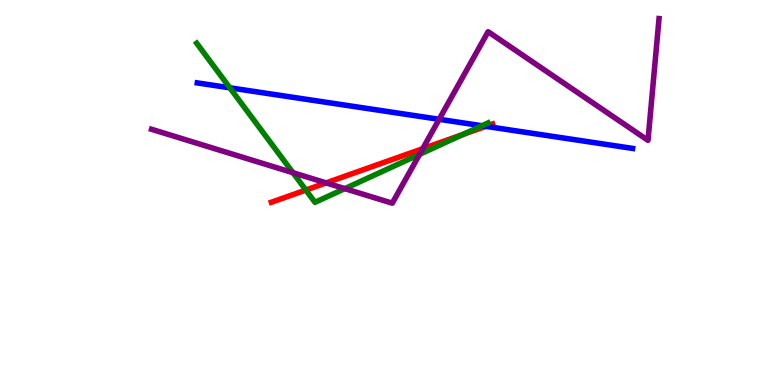[{'lines': ['blue', 'red'], 'intersections': [{'x': 6.27, 'y': 6.72}]}, {'lines': ['green', 'red'], 'intersections': [{'x': 3.95, 'y': 5.06}, {'x': 5.97, 'y': 6.51}]}, {'lines': ['purple', 'red'], 'intersections': [{'x': 4.21, 'y': 5.25}, {'x': 5.45, 'y': 6.14}]}, {'lines': ['blue', 'green'], 'intersections': [{'x': 2.97, 'y': 7.72}, {'x': 6.22, 'y': 6.73}]}, {'lines': ['blue', 'purple'], 'intersections': [{'x': 5.67, 'y': 6.9}]}, {'lines': ['green', 'purple'], 'intersections': [{'x': 3.78, 'y': 5.51}, {'x': 4.45, 'y': 5.1}, {'x': 5.41, 'y': 5.99}]}]